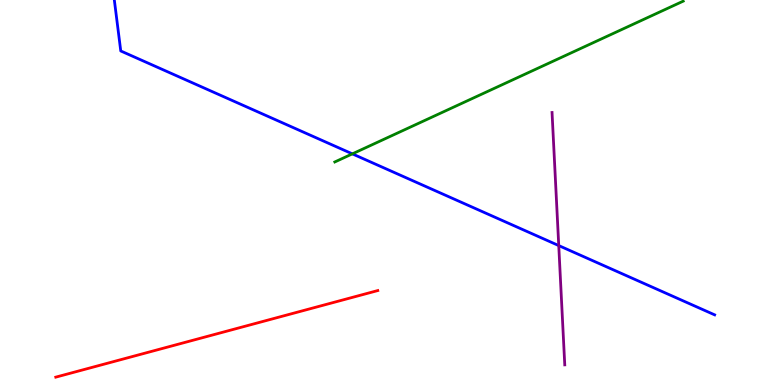[{'lines': ['blue', 'red'], 'intersections': []}, {'lines': ['green', 'red'], 'intersections': []}, {'lines': ['purple', 'red'], 'intersections': []}, {'lines': ['blue', 'green'], 'intersections': [{'x': 4.55, 'y': 6.0}]}, {'lines': ['blue', 'purple'], 'intersections': [{'x': 7.21, 'y': 3.62}]}, {'lines': ['green', 'purple'], 'intersections': []}]